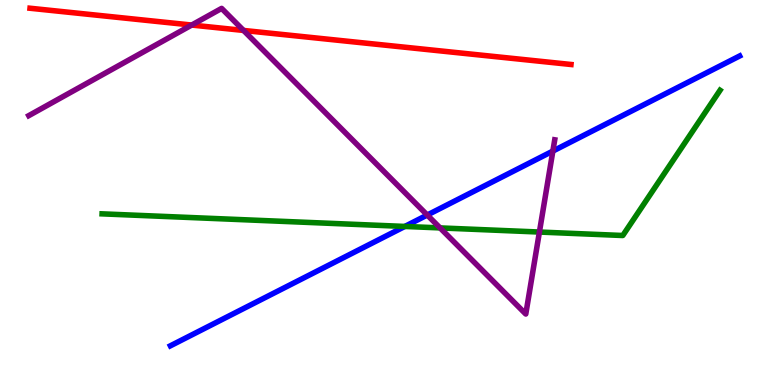[{'lines': ['blue', 'red'], 'intersections': []}, {'lines': ['green', 'red'], 'intersections': []}, {'lines': ['purple', 'red'], 'intersections': [{'x': 2.47, 'y': 9.35}, {'x': 3.14, 'y': 9.21}]}, {'lines': ['blue', 'green'], 'intersections': [{'x': 5.22, 'y': 4.12}]}, {'lines': ['blue', 'purple'], 'intersections': [{'x': 5.51, 'y': 4.41}, {'x': 7.13, 'y': 6.08}]}, {'lines': ['green', 'purple'], 'intersections': [{'x': 5.68, 'y': 4.08}, {'x': 6.96, 'y': 3.97}]}]